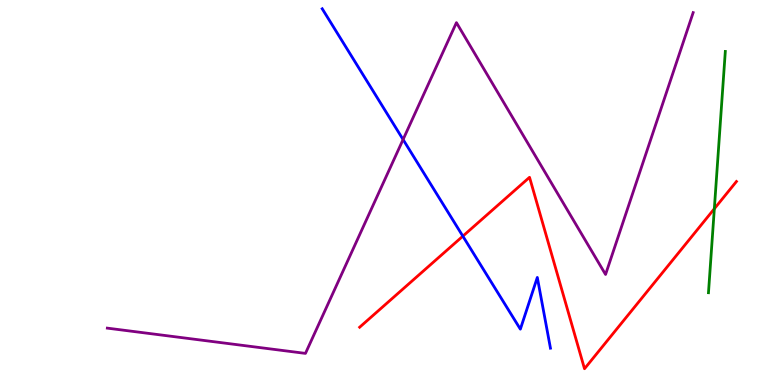[{'lines': ['blue', 'red'], 'intersections': [{'x': 5.97, 'y': 3.87}]}, {'lines': ['green', 'red'], 'intersections': [{'x': 9.22, 'y': 4.58}]}, {'lines': ['purple', 'red'], 'intersections': []}, {'lines': ['blue', 'green'], 'intersections': []}, {'lines': ['blue', 'purple'], 'intersections': [{'x': 5.2, 'y': 6.38}]}, {'lines': ['green', 'purple'], 'intersections': []}]